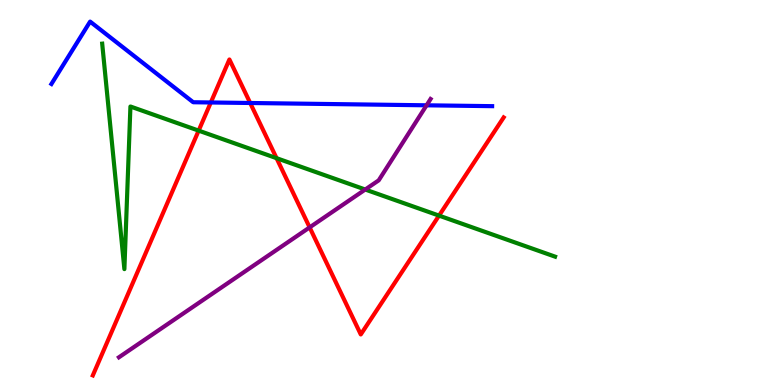[{'lines': ['blue', 'red'], 'intersections': [{'x': 2.72, 'y': 7.34}, {'x': 3.23, 'y': 7.32}]}, {'lines': ['green', 'red'], 'intersections': [{'x': 2.56, 'y': 6.61}, {'x': 3.57, 'y': 5.89}, {'x': 5.66, 'y': 4.4}]}, {'lines': ['purple', 'red'], 'intersections': [{'x': 4.0, 'y': 4.09}]}, {'lines': ['blue', 'green'], 'intersections': []}, {'lines': ['blue', 'purple'], 'intersections': [{'x': 5.5, 'y': 7.26}]}, {'lines': ['green', 'purple'], 'intersections': [{'x': 4.71, 'y': 5.08}]}]